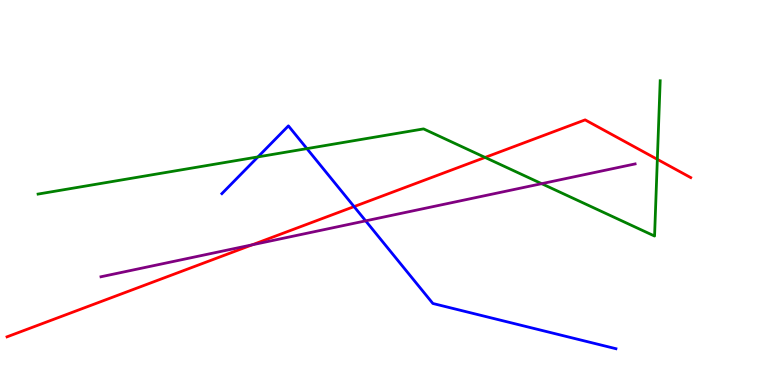[{'lines': ['blue', 'red'], 'intersections': [{'x': 4.57, 'y': 4.63}]}, {'lines': ['green', 'red'], 'intersections': [{'x': 6.26, 'y': 5.91}, {'x': 8.48, 'y': 5.86}]}, {'lines': ['purple', 'red'], 'intersections': [{'x': 3.25, 'y': 3.64}]}, {'lines': ['blue', 'green'], 'intersections': [{'x': 3.33, 'y': 5.92}, {'x': 3.96, 'y': 6.14}]}, {'lines': ['blue', 'purple'], 'intersections': [{'x': 4.72, 'y': 4.26}]}, {'lines': ['green', 'purple'], 'intersections': [{'x': 6.99, 'y': 5.23}]}]